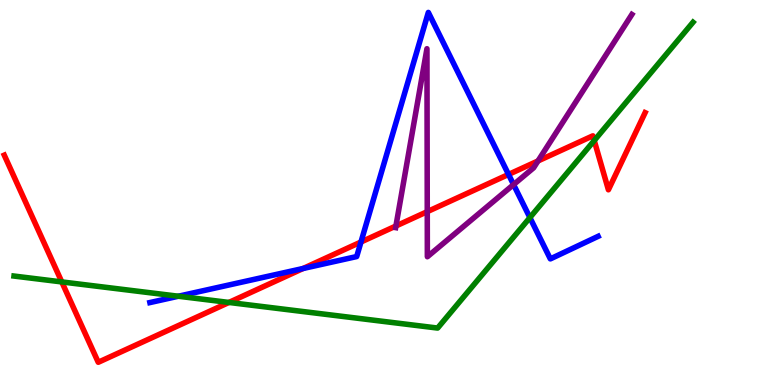[{'lines': ['blue', 'red'], 'intersections': [{'x': 3.91, 'y': 3.03}, {'x': 4.66, 'y': 3.71}, {'x': 6.56, 'y': 5.47}]}, {'lines': ['green', 'red'], 'intersections': [{'x': 0.797, 'y': 2.68}, {'x': 2.95, 'y': 2.14}, {'x': 7.67, 'y': 6.35}]}, {'lines': ['purple', 'red'], 'intersections': [{'x': 5.11, 'y': 4.13}, {'x': 5.51, 'y': 4.5}, {'x': 6.94, 'y': 5.82}]}, {'lines': ['blue', 'green'], 'intersections': [{'x': 2.3, 'y': 2.31}, {'x': 6.84, 'y': 4.35}]}, {'lines': ['blue', 'purple'], 'intersections': [{'x': 6.63, 'y': 5.21}]}, {'lines': ['green', 'purple'], 'intersections': []}]